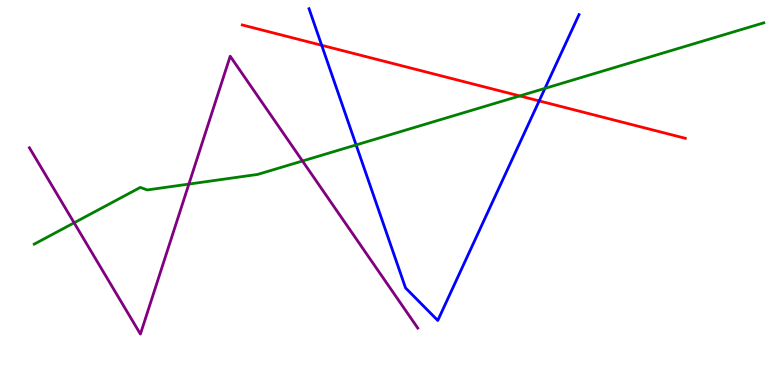[{'lines': ['blue', 'red'], 'intersections': [{'x': 4.15, 'y': 8.82}, {'x': 6.96, 'y': 7.38}]}, {'lines': ['green', 'red'], 'intersections': [{'x': 6.71, 'y': 7.51}]}, {'lines': ['purple', 'red'], 'intersections': []}, {'lines': ['blue', 'green'], 'intersections': [{'x': 4.6, 'y': 6.24}, {'x': 7.03, 'y': 7.7}]}, {'lines': ['blue', 'purple'], 'intersections': []}, {'lines': ['green', 'purple'], 'intersections': [{'x': 0.956, 'y': 4.21}, {'x': 2.44, 'y': 5.22}, {'x': 3.9, 'y': 5.82}]}]